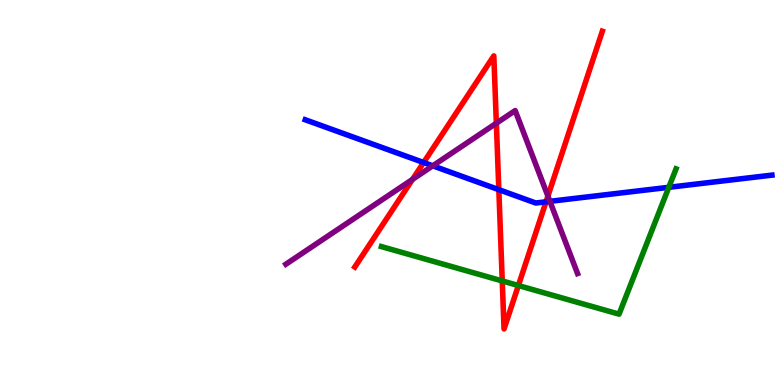[{'lines': ['blue', 'red'], 'intersections': [{'x': 5.47, 'y': 5.78}, {'x': 6.44, 'y': 5.07}, {'x': 7.05, 'y': 4.76}]}, {'lines': ['green', 'red'], 'intersections': [{'x': 6.48, 'y': 2.7}, {'x': 6.69, 'y': 2.58}]}, {'lines': ['purple', 'red'], 'intersections': [{'x': 5.32, 'y': 5.34}, {'x': 6.4, 'y': 6.8}, {'x': 7.07, 'y': 4.91}]}, {'lines': ['blue', 'green'], 'intersections': [{'x': 8.63, 'y': 5.13}]}, {'lines': ['blue', 'purple'], 'intersections': [{'x': 5.58, 'y': 5.69}, {'x': 7.1, 'y': 4.77}]}, {'lines': ['green', 'purple'], 'intersections': []}]